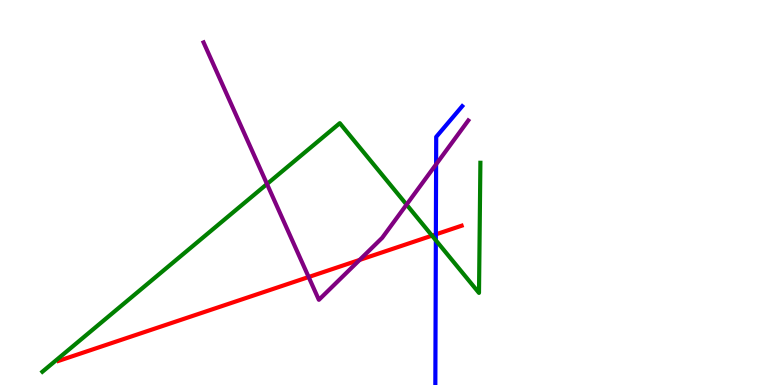[{'lines': ['blue', 'red'], 'intersections': [{'x': 5.62, 'y': 3.91}]}, {'lines': ['green', 'red'], 'intersections': [{'x': 5.57, 'y': 3.88}]}, {'lines': ['purple', 'red'], 'intersections': [{'x': 3.98, 'y': 2.8}, {'x': 4.64, 'y': 3.25}]}, {'lines': ['blue', 'green'], 'intersections': [{'x': 5.62, 'y': 3.76}]}, {'lines': ['blue', 'purple'], 'intersections': [{'x': 5.63, 'y': 5.73}]}, {'lines': ['green', 'purple'], 'intersections': [{'x': 3.45, 'y': 5.22}, {'x': 5.25, 'y': 4.69}]}]